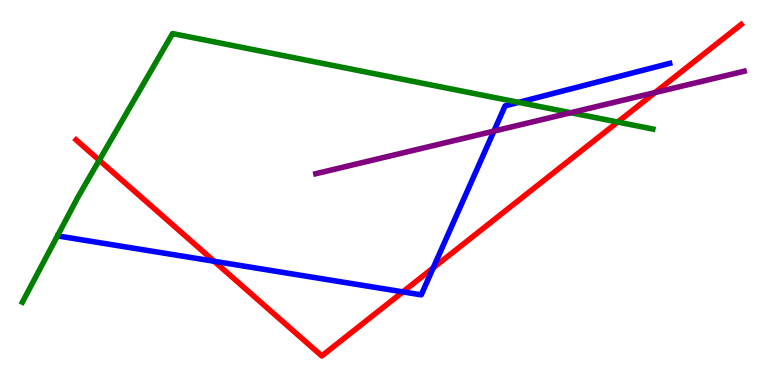[{'lines': ['blue', 'red'], 'intersections': [{'x': 2.76, 'y': 3.21}, {'x': 5.2, 'y': 2.42}, {'x': 5.59, 'y': 3.04}]}, {'lines': ['green', 'red'], 'intersections': [{'x': 1.28, 'y': 5.84}, {'x': 7.97, 'y': 6.83}]}, {'lines': ['purple', 'red'], 'intersections': [{'x': 8.45, 'y': 7.6}]}, {'lines': ['blue', 'green'], 'intersections': [{'x': 6.69, 'y': 7.34}]}, {'lines': ['blue', 'purple'], 'intersections': [{'x': 6.37, 'y': 6.59}]}, {'lines': ['green', 'purple'], 'intersections': [{'x': 7.36, 'y': 7.07}]}]